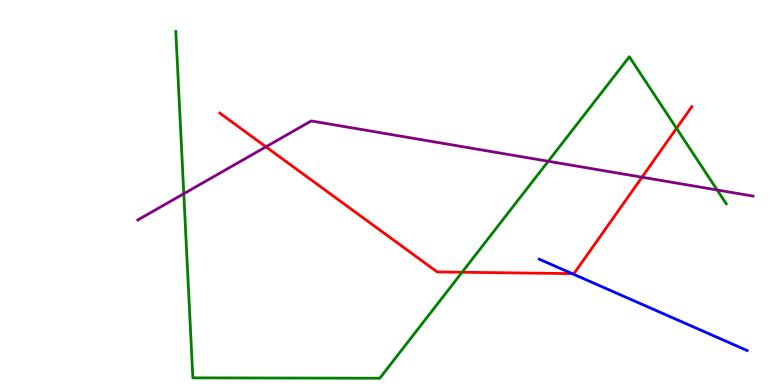[{'lines': ['blue', 'red'], 'intersections': [{'x': 7.38, 'y': 2.89}]}, {'lines': ['green', 'red'], 'intersections': [{'x': 5.96, 'y': 2.93}, {'x': 8.73, 'y': 6.67}]}, {'lines': ['purple', 'red'], 'intersections': [{'x': 3.43, 'y': 6.19}, {'x': 8.28, 'y': 5.4}]}, {'lines': ['blue', 'green'], 'intersections': []}, {'lines': ['blue', 'purple'], 'intersections': []}, {'lines': ['green', 'purple'], 'intersections': [{'x': 2.37, 'y': 4.97}, {'x': 7.07, 'y': 5.81}, {'x': 9.25, 'y': 5.07}]}]